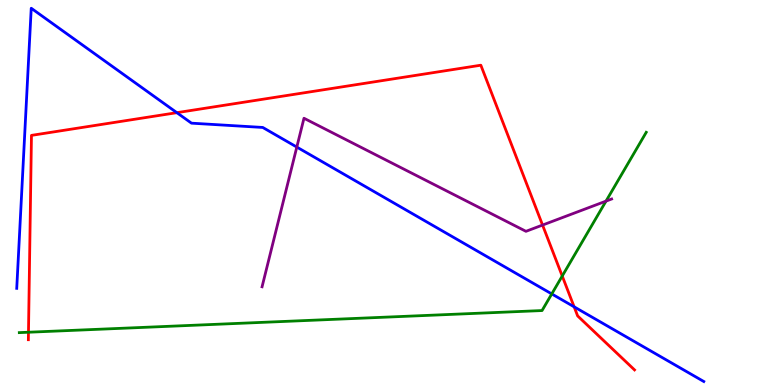[{'lines': ['blue', 'red'], 'intersections': [{'x': 2.28, 'y': 7.07}, {'x': 7.41, 'y': 2.03}]}, {'lines': ['green', 'red'], 'intersections': [{'x': 0.367, 'y': 1.37}, {'x': 7.25, 'y': 2.83}]}, {'lines': ['purple', 'red'], 'intersections': [{'x': 7.0, 'y': 4.15}]}, {'lines': ['blue', 'green'], 'intersections': [{'x': 7.12, 'y': 2.37}]}, {'lines': ['blue', 'purple'], 'intersections': [{'x': 3.83, 'y': 6.18}]}, {'lines': ['green', 'purple'], 'intersections': [{'x': 7.82, 'y': 4.78}]}]